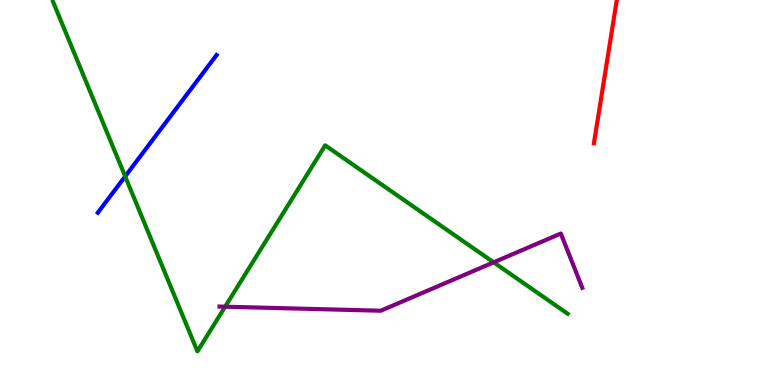[{'lines': ['blue', 'red'], 'intersections': []}, {'lines': ['green', 'red'], 'intersections': []}, {'lines': ['purple', 'red'], 'intersections': []}, {'lines': ['blue', 'green'], 'intersections': [{'x': 1.62, 'y': 5.42}]}, {'lines': ['blue', 'purple'], 'intersections': []}, {'lines': ['green', 'purple'], 'intersections': [{'x': 2.9, 'y': 2.03}, {'x': 6.37, 'y': 3.19}]}]